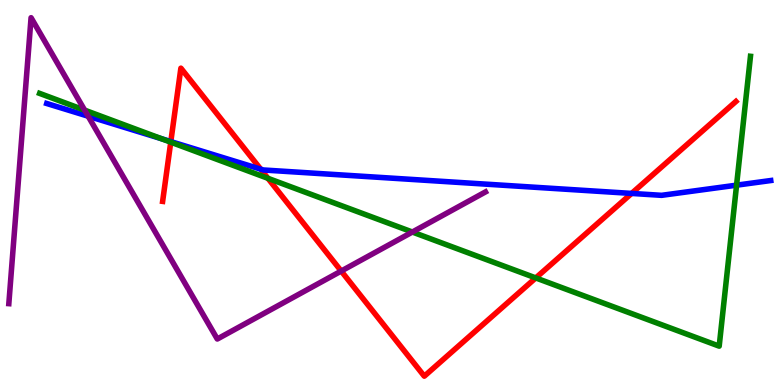[{'lines': ['blue', 'red'], 'intersections': [{'x': 2.2, 'y': 6.32}, {'x': 3.36, 'y': 5.61}, {'x': 8.15, 'y': 4.98}]}, {'lines': ['green', 'red'], 'intersections': [{'x': 2.2, 'y': 6.31}, {'x': 3.46, 'y': 5.37}, {'x': 6.91, 'y': 2.78}]}, {'lines': ['purple', 'red'], 'intersections': [{'x': 4.4, 'y': 2.96}]}, {'lines': ['blue', 'green'], 'intersections': [{'x': 2.08, 'y': 6.4}, {'x': 9.5, 'y': 5.19}]}, {'lines': ['blue', 'purple'], 'intersections': [{'x': 1.14, 'y': 6.98}]}, {'lines': ['green', 'purple'], 'intersections': [{'x': 1.09, 'y': 7.14}, {'x': 5.32, 'y': 3.97}]}]